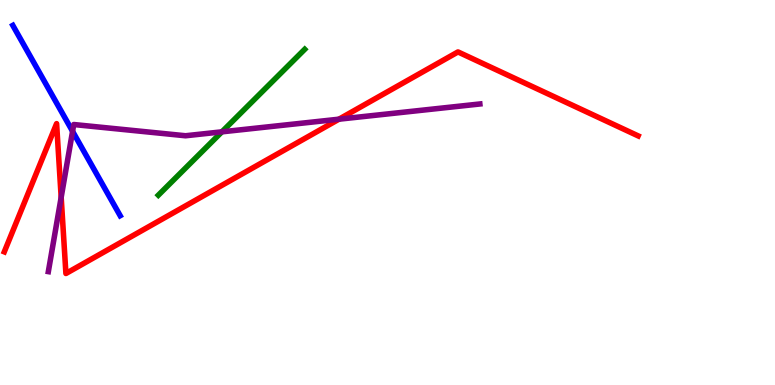[{'lines': ['blue', 'red'], 'intersections': []}, {'lines': ['green', 'red'], 'intersections': []}, {'lines': ['purple', 'red'], 'intersections': [{'x': 0.789, 'y': 4.88}, {'x': 4.37, 'y': 6.9}]}, {'lines': ['blue', 'green'], 'intersections': []}, {'lines': ['blue', 'purple'], 'intersections': [{'x': 0.936, 'y': 6.59}]}, {'lines': ['green', 'purple'], 'intersections': [{'x': 2.86, 'y': 6.58}]}]